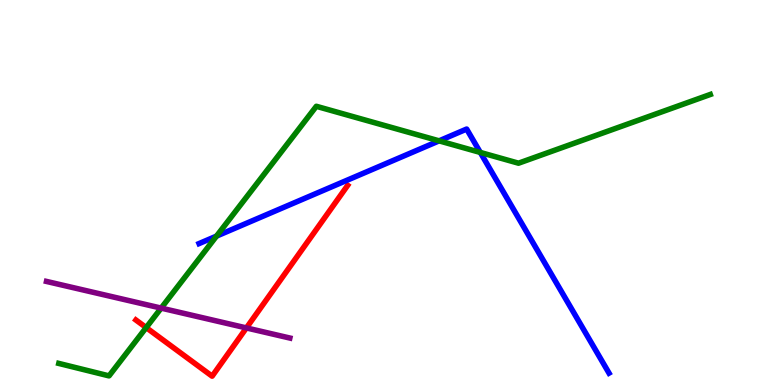[{'lines': ['blue', 'red'], 'intersections': []}, {'lines': ['green', 'red'], 'intersections': [{'x': 1.89, 'y': 1.49}]}, {'lines': ['purple', 'red'], 'intersections': [{'x': 3.18, 'y': 1.48}]}, {'lines': ['blue', 'green'], 'intersections': [{'x': 2.79, 'y': 3.87}, {'x': 5.67, 'y': 6.34}, {'x': 6.2, 'y': 6.04}]}, {'lines': ['blue', 'purple'], 'intersections': []}, {'lines': ['green', 'purple'], 'intersections': [{'x': 2.08, 'y': 2.0}]}]